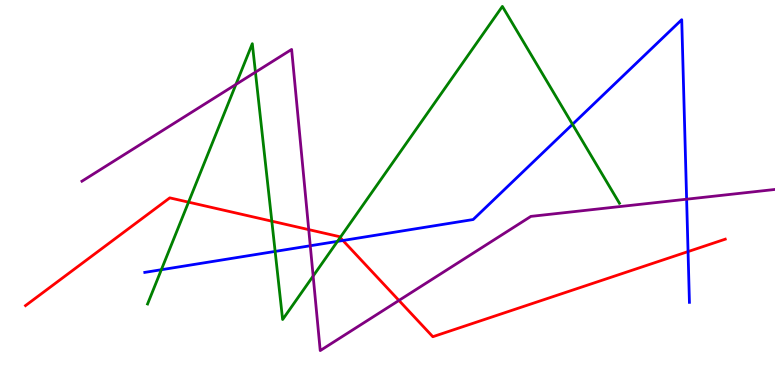[{'lines': ['blue', 'red'], 'intersections': [{'x': 4.42, 'y': 3.75}, {'x': 8.88, 'y': 3.47}]}, {'lines': ['green', 'red'], 'intersections': [{'x': 2.43, 'y': 4.75}, {'x': 3.51, 'y': 4.25}, {'x': 4.39, 'y': 3.83}]}, {'lines': ['purple', 'red'], 'intersections': [{'x': 3.98, 'y': 4.04}, {'x': 5.15, 'y': 2.2}]}, {'lines': ['blue', 'green'], 'intersections': [{'x': 2.08, 'y': 2.99}, {'x': 3.55, 'y': 3.47}, {'x': 4.35, 'y': 3.73}, {'x': 7.39, 'y': 6.77}]}, {'lines': ['blue', 'purple'], 'intersections': [{'x': 4.0, 'y': 3.62}, {'x': 8.86, 'y': 4.83}]}, {'lines': ['green', 'purple'], 'intersections': [{'x': 3.04, 'y': 7.81}, {'x': 3.3, 'y': 8.13}, {'x': 4.04, 'y': 2.83}]}]